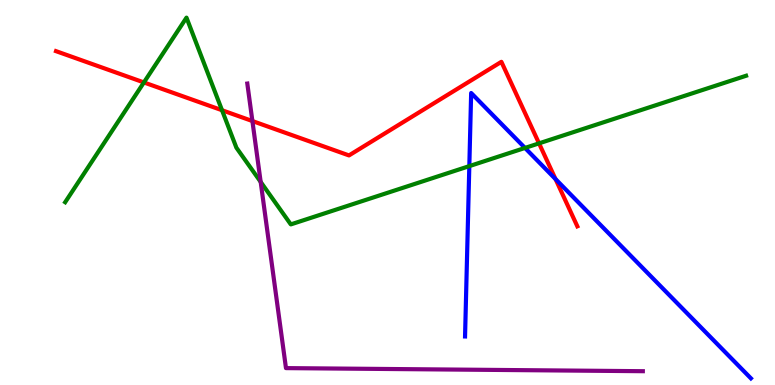[{'lines': ['blue', 'red'], 'intersections': [{'x': 7.17, 'y': 5.35}]}, {'lines': ['green', 'red'], 'intersections': [{'x': 1.86, 'y': 7.86}, {'x': 2.86, 'y': 7.14}, {'x': 6.96, 'y': 6.28}]}, {'lines': ['purple', 'red'], 'intersections': [{'x': 3.26, 'y': 6.86}]}, {'lines': ['blue', 'green'], 'intersections': [{'x': 6.06, 'y': 5.69}, {'x': 6.77, 'y': 6.16}]}, {'lines': ['blue', 'purple'], 'intersections': []}, {'lines': ['green', 'purple'], 'intersections': [{'x': 3.36, 'y': 5.28}]}]